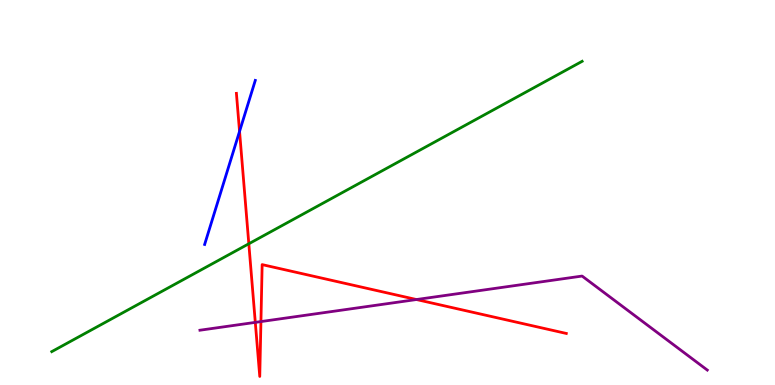[{'lines': ['blue', 'red'], 'intersections': [{'x': 3.09, 'y': 6.59}]}, {'lines': ['green', 'red'], 'intersections': [{'x': 3.21, 'y': 3.67}]}, {'lines': ['purple', 'red'], 'intersections': [{'x': 3.29, 'y': 1.63}, {'x': 3.37, 'y': 1.65}, {'x': 5.37, 'y': 2.22}]}, {'lines': ['blue', 'green'], 'intersections': []}, {'lines': ['blue', 'purple'], 'intersections': []}, {'lines': ['green', 'purple'], 'intersections': []}]